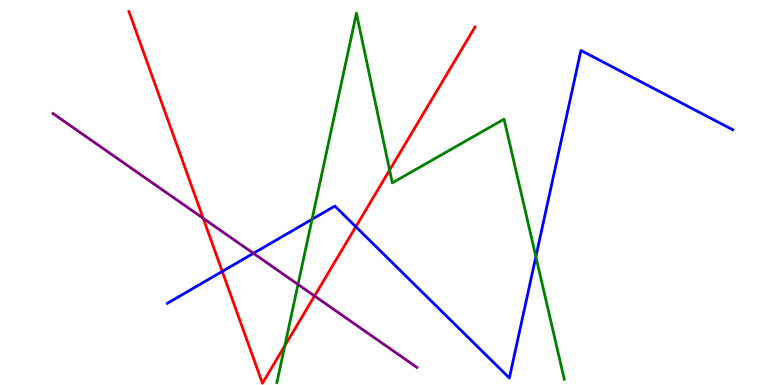[{'lines': ['blue', 'red'], 'intersections': [{'x': 2.87, 'y': 2.95}, {'x': 4.59, 'y': 4.11}]}, {'lines': ['green', 'red'], 'intersections': [{'x': 3.67, 'y': 1.02}, {'x': 5.03, 'y': 5.58}]}, {'lines': ['purple', 'red'], 'intersections': [{'x': 2.62, 'y': 4.33}, {'x': 4.06, 'y': 2.31}]}, {'lines': ['blue', 'green'], 'intersections': [{'x': 4.03, 'y': 4.3}, {'x': 6.91, 'y': 3.33}]}, {'lines': ['blue', 'purple'], 'intersections': [{'x': 3.27, 'y': 3.42}]}, {'lines': ['green', 'purple'], 'intersections': [{'x': 3.85, 'y': 2.61}]}]